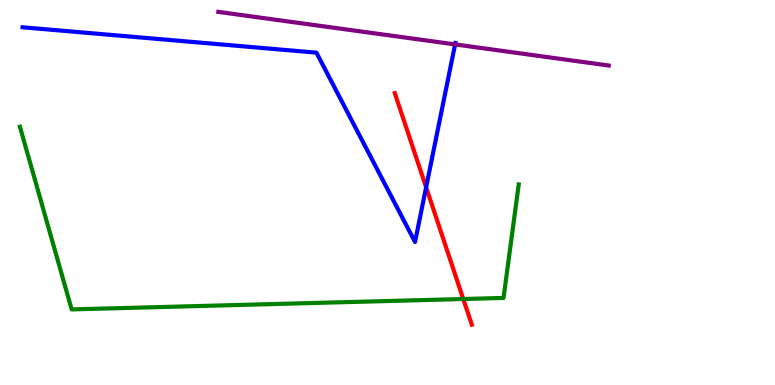[{'lines': ['blue', 'red'], 'intersections': [{'x': 5.5, 'y': 5.13}]}, {'lines': ['green', 'red'], 'intersections': [{'x': 5.98, 'y': 2.23}]}, {'lines': ['purple', 'red'], 'intersections': []}, {'lines': ['blue', 'green'], 'intersections': []}, {'lines': ['blue', 'purple'], 'intersections': [{'x': 5.87, 'y': 8.85}]}, {'lines': ['green', 'purple'], 'intersections': []}]